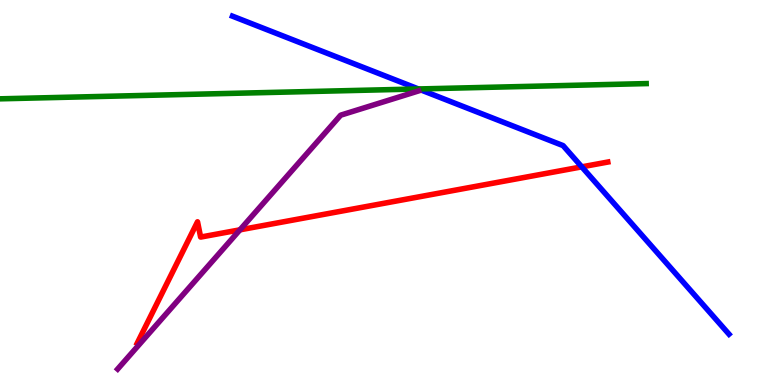[{'lines': ['blue', 'red'], 'intersections': [{'x': 7.51, 'y': 5.67}]}, {'lines': ['green', 'red'], 'intersections': []}, {'lines': ['purple', 'red'], 'intersections': [{'x': 3.1, 'y': 4.03}]}, {'lines': ['blue', 'green'], 'intersections': [{'x': 5.4, 'y': 7.69}]}, {'lines': ['blue', 'purple'], 'intersections': []}, {'lines': ['green', 'purple'], 'intersections': []}]